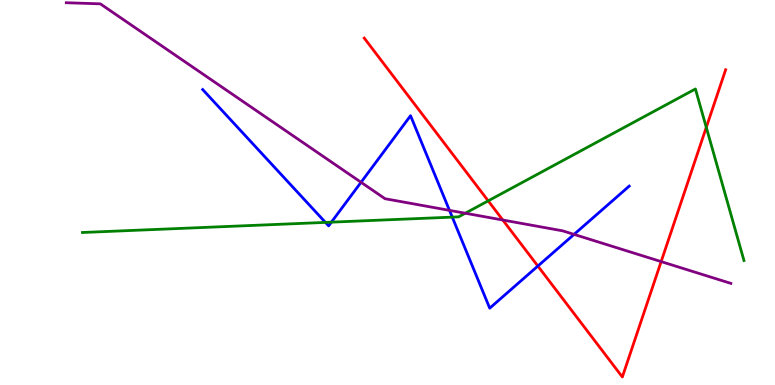[{'lines': ['blue', 'red'], 'intersections': [{'x': 6.94, 'y': 3.09}]}, {'lines': ['green', 'red'], 'intersections': [{'x': 6.3, 'y': 4.78}, {'x': 9.11, 'y': 6.69}]}, {'lines': ['purple', 'red'], 'intersections': [{'x': 6.49, 'y': 4.29}, {'x': 8.53, 'y': 3.21}]}, {'lines': ['blue', 'green'], 'intersections': [{'x': 4.2, 'y': 4.22}, {'x': 4.28, 'y': 4.23}, {'x': 5.84, 'y': 4.36}]}, {'lines': ['blue', 'purple'], 'intersections': [{'x': 4.66, 'y': 5.27}, {'x': 5.8, 'y': 4.54}, {'x': 7.41, 'y': 3.91}]}, {'lines': ['green', 'purple'], 'intersections': [{'x': 6.0, 'y': 4.46}]}]